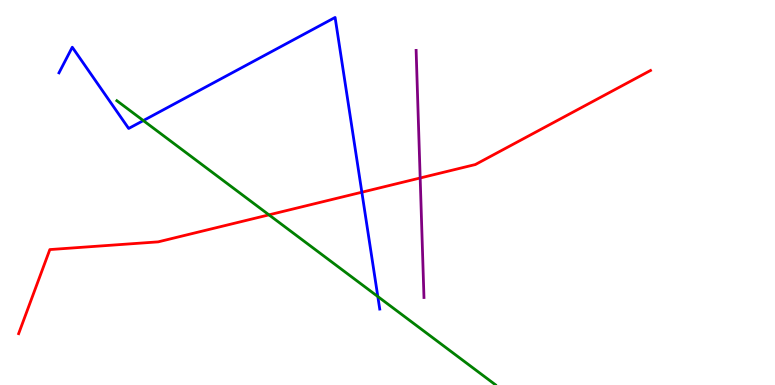[{'lines': ['blue', 'red'], 'intersections': [{'x': 4.67, 'y': 5.01}]}, {'lines': ['green', 'red'], 'intersections': [{'x': 3.47, 'y': 4.42}]}, {'lines': ['purple', 'red'], 'intersections': [{'x': 5.42, 'y': 5.38}]}, {'lines': ['blue', 'green'], 'intersections': [{'x': 1.85, 'y': 6.87}, {'x': 4.88, 'y': 2.3}]}, {'lines': ['blue', 'purple'], 'intersections': []}, {'lines': ['green', 'purple'], 'intersections': []}]